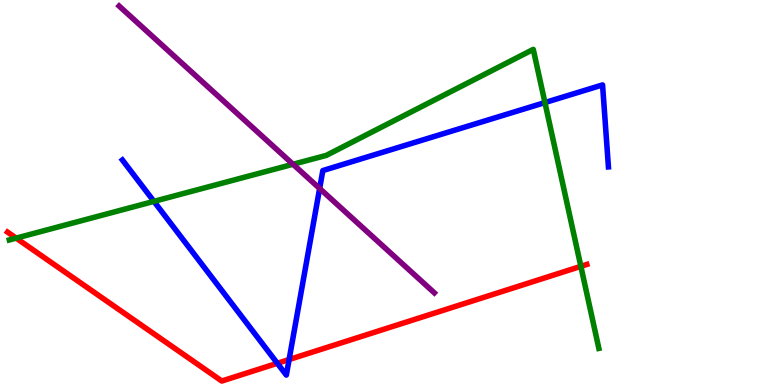[{'lines': ['blue', 'red'], 'intersections': [{'x': 3.58, 'y': 0.564}, {'x': 3.73, 'y': 0.662}]}, {'lines': ['green', 'red'], 'intersections': [{'x': 0.209, 'y': 3.81}, {'x': 7.49, 'y': 3.08}]}, {'lines': ['purple', 'red'], 'intersections': []}, {'lines': ['blue', 'green'], 'intersections': [{'x': 1.99, 'y': 4.77}, {'x': 7.03, 'y': 7.34}]}, {'lines': ['blue', 'purple'], 'intersections': [{'x': 4.12, 'y': 5.1}]}, {'lines': ['green', 'purple'], 'intersections': [{'x': 3.78, 'y': 5.73}]}]